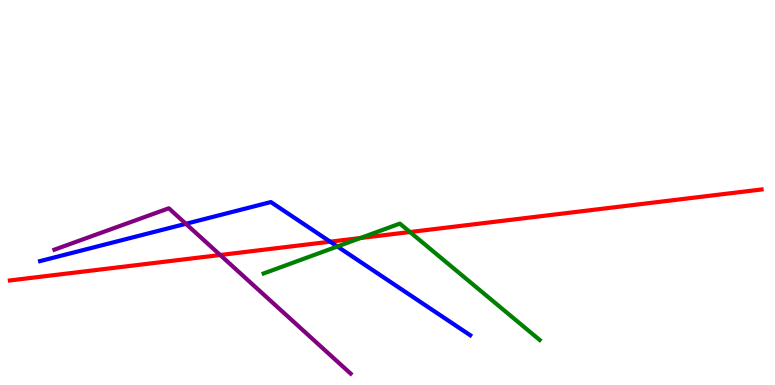[{'lines': ['blue', 'red'], 'intersections': [{'x': 4.26, 'y': 3.72}]}, {'lines': ['green', 'red'], 'intersections': [{'x': 4.65, 'y': 3.82}, {'x': 5.29, 'y': 3.97}]}, {'lines': ['purple', 'red'], 'intersections': [{'x': 2.84, 'y': 3.38}]}, {'lines': ['blue', 'green'], 'intersections': [{'x': 4.35, 'y': 3.6}]}, {'lines': ['blue', 'purple'], 'intersections': [{'x': 2.4, 'y': 4.19}]}, {'lines': ['green', 'purple'], 'intersections': []}]